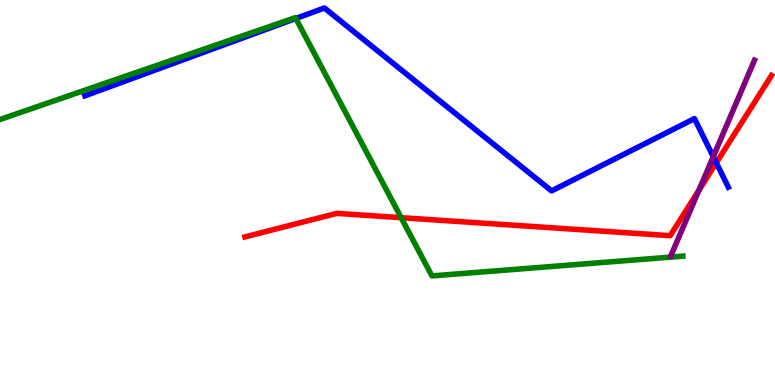[{'lines': ['blue', 'red'], 'intersections': [{'x': 9.24, 'y': 5.77}]}, {'lines': ['green', 'red'], 'intersections': [{'x': 5.18, 'y': 4.35}]}, {'lines': ['purple', 'red'], 'intersections': [{'x': 9.02, 'y': 5.06}]}, {'lines': ['blue', 'green'], 'intersections': [{'x': 3.82, 'y': 9.52}]}, {'lines': ['blue', 'purple'], 'intersections': [{'x': 9.2, 'y': 5.93}]}, {'lines': ['green', 'purple'], 'intersections': []}]